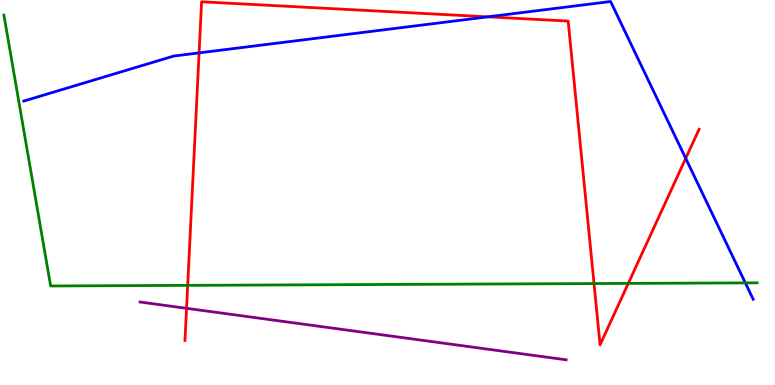[{'lines': ['blue', 'red'], 'intersections': [{'x': 2.57, 'y': 8.63}, {'x': 6.29, 'y': 9.56}, {'x': 8.85, 'y': 5.89}]}, {'lines': ['green', 'red'], 'intersections': [{'x': 2.42, 'y': 2.59}, {'x': 7.66, 'y': 2.63}, {'x': 8.11, 'y': 2.64}]}, {'lines': ['purple', 'red'], 'intersections': [{'x': 2.41, 'y': 1.99}]}, {'lines': ['blue', 'green'], 'intersections': [{'x': 9.62, 'y': 2.65}]}, {'lines': ['blue', 'purple'], 'intersections': []}, {'lines': ['green', 'purple'], 'intersections': []}]